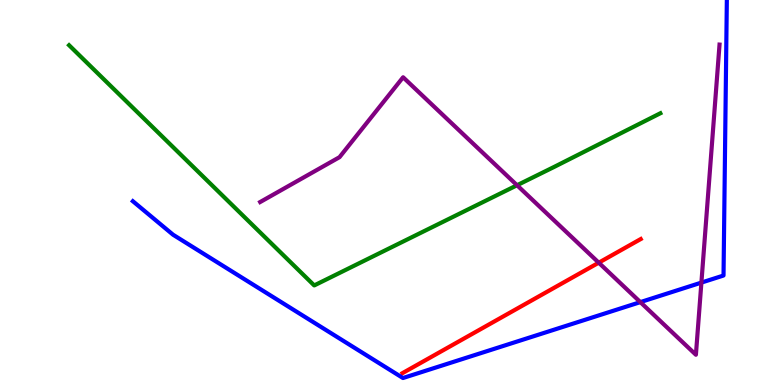[{'lines': ['blue', 'red'], 'intersections': []}, {'lines': ['green', 'red'], 'intersections': []}, {'lines': ['purple', 'red'], 'intersections': [{'x': 7.73, 'y': 3.18}]}, {'lines': ['blue', 'green'], 'intersections': []}, {'lines': ['blue', 'purple'], 'intersections': [{'x': 8.26, 'y': 2.15}, {'x': 9.05, 'y': 2.66}]}, {'lines': ['green', 'purple'], 'intersections': [{'x': 6.67, 'y': 5.19}]}]